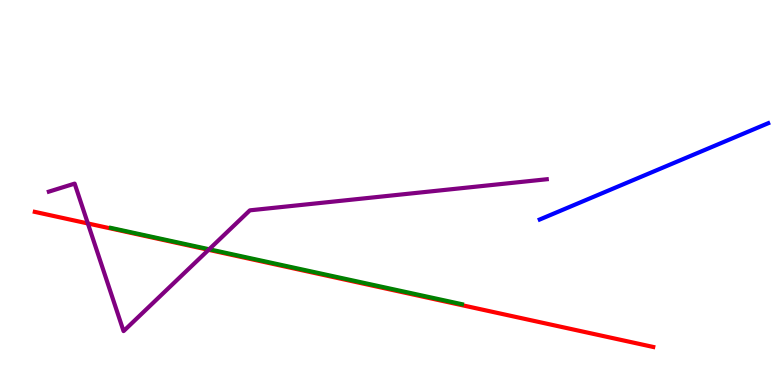[{'lines': ['blue', 'red'], 'intersections': []}, {'lines': ['green', 'red'], 'intersections': []}, {'lines': ['purple', 'red'], 'intersections': [{'x': 1.13, 'y': 4.2}, {'x': 2.69, 'y': 3.51}]}, {'lines': ['blue', 'green'], 'intersections': []}, {'lines': ['blue', 'purple'], 'intersections': []}, {'lines': ['green', 'purple'], 'intersections': [{'x': 2.7, 'y': 3.53}]}]